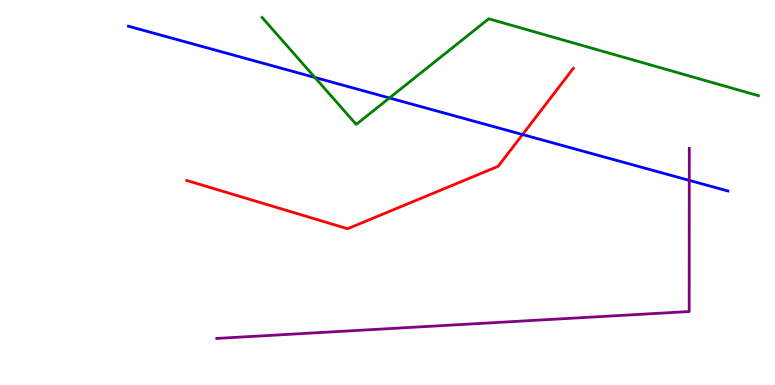[{'lines': ['blue', 'red'], 'intersections': [{'x': 6.74, 'y': 6.51}]}, {'lines': ['green', 'red'], 'intersections': []}, {'lines': ['purple', 'red'], 'intersections': []}, {'lines': ['blue', 'green'], 'intersections': [{'x': 4.06, 'y': 7.99}, {'x': 5.03, 'y': 7.46}]}, {'lines': ['blue', 'purple'], 'intersections': [{'x': 8.89, 'y': 5.32}]}, {'lines': ['green', 'purple'], 'intersections': []}]